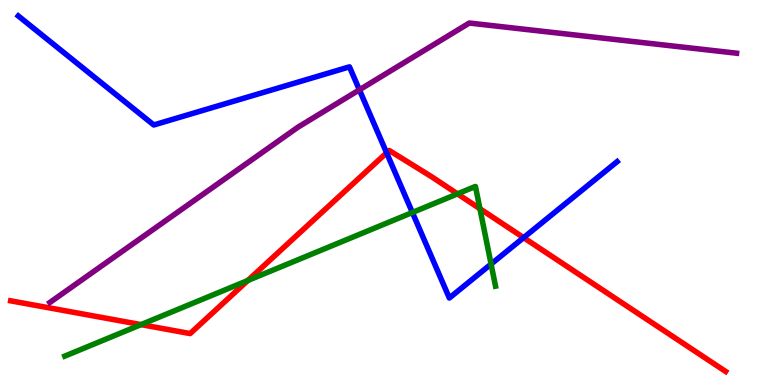[{'lines': ['blue', 'red'], 'intersections': [{'x': 4.99, 'y': 6.03}, {'x': 6.76, 'y': 3.83}]}, {'lines': ['green', 'red'], 'intersections': [{'x': 1.82, 'y': 1.57}, {'x': 3.2, 'y': 2.71}, {'x': 5.9, 'y': 4.96}, {'x': 6.19, 'y': 4.58}]}, {'lines': ['purple', 'red'], 'intersections': []}, {'lines': ['blue', 'green'], 'intersections': [{'x': 5.32, 'y': 4.48}, {'x': 6.34, 'y': 3.14}]}, {'lines': ['blue', 'purple'], 'intersections': [{'x': 4.64, 'y': 7.67}]}, {'lines': ['green', 'purple'], 'intersections': []}]